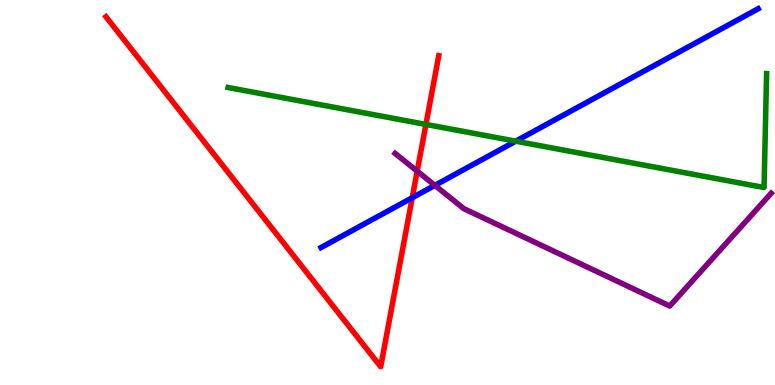[{'lines': ['blue', 'red'], 'intersections': [{'x': 5.32, 'y': 4.86}]}, {'lines': ['green', 'red'], 'intersections': [{'x': 5.5, 'y': 6.77}]}, {'lines': ['purple', 'red'], 'intersections': [{'x': 5.38, 'y': 5.55}]}, {'lines': ['blue', 'green'], 'intersections': [{'x': 6.65, 'y': 6.33}]}, {'lines': ['blue', 'purple'], 'intersections': [{'x': 5.61, 'y': 5.19}]}, {'lines': ['green', 'purple'], 'intersections': []}]